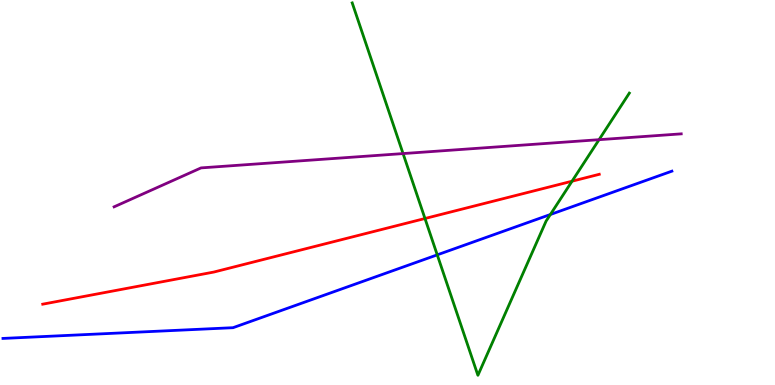[{'lines': ['blue', 'red'], 'intersections': []}, {'lines': ['green', 'red'], 'intersections': [{'x': 5.48, 'y': 4.32}, {'x': 7.38, 'y': 5.29}]}, {'lines': ['purple', 'red'], 'intersections': []}, {'lines': ['blue', 'green'], 'intersections': [{'x': 5.64, 'y': 3.38}, {'x': 7.1, 'y': 4.43}]}, {'lines': ['blue', 'purple'], 'intersections': []}, {'lines': ['green', 'purple'], 'intersections': [{'x': 5.2, 'y': 6.01}, {'x': 7.73, 'y': 6.37}]}]